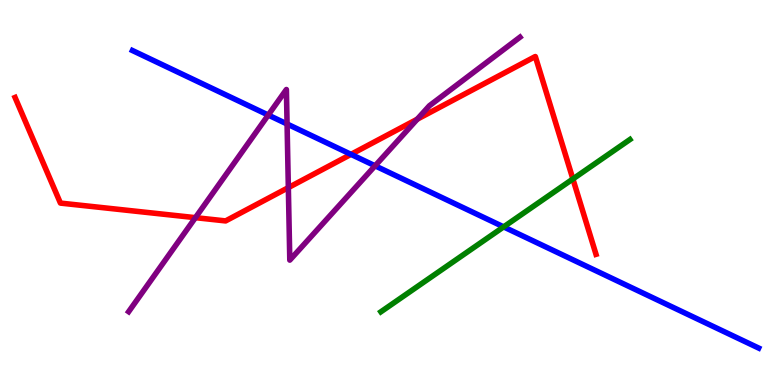[{'lines': ['blue', 'red'], 'intersections': [{'x': 4.53, 'y': 5.99}]}, {'lines': ['green', 'red'], 'intersections': [{'x': 7.39, 'y': 5.35}]}, {'lines': ['purple', 'red'], 'intersections': [{'x': 2.52, 'y': 4.35}, {'x': 3.72, 'y': 5.13}, {'x': 5.38, 'y': 6.9}]}, {'lines': ['blue', 'green'], 'intersections': [{'x': 6.5, 'y': 4.11}]}, {'lines': ['blue', 'purple'], 'intersections': [{'x': 3.46, 'y': 7.01}, {'x': 3.7, 'y': 6.78}, {'x': 4.84, 'y': 5.69}]}, {'lines': ['green', 'purple'], 'intersections': []}]